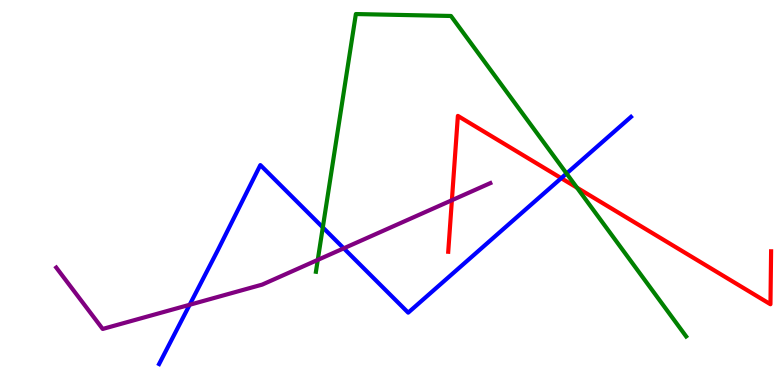[{'lines': ['blue', 'red'], 'intersections': [{'x': 7.24, 'y': 5.37}]}, {'lines': ['green', 'red'], 'intersections': [{'x': 7.44, 'y': 5.13}]}, {'lines': ['purple', 'red'], 'intersections': [{'x': 5.83, 'y': 4.8}]}, {'lines': ['blue', 'green'], 'intersections': [{'x': 4.17, 'y': 4.09}, {'x': 7.31, 'y': 5.49}]}, {'lines': ['blue', 'purple'], 'intersections': [{'x': 2.45, 'y': 2.08}, {'x': 4.44, 'y': 3.55}]}, {'lines': ['green', 'purple'], 'intersections': [{'x': 4.1, 'y': 3.25}]}]